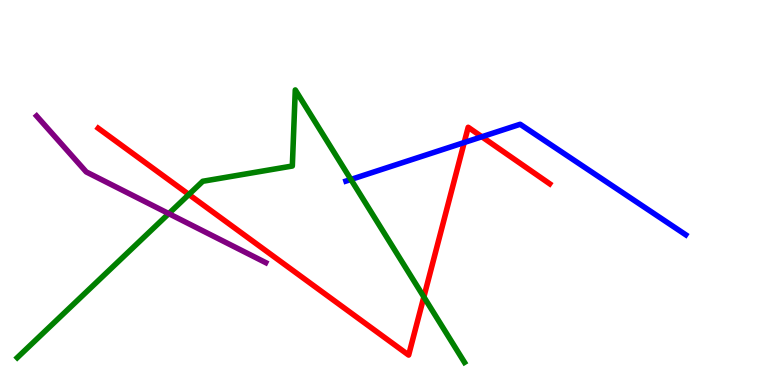[{'lines': ['blue', 'red'], 'intersections': [{'x': 5.99, 'y': 6.3}, {'x': 6.22, 'y': 6.45}]}, {'lines': ['green', 'red'], 'intersections': [{'x': 2.44, 'y': 4.95}, {'x': 5.47, 'y': 2.29}]}, {'lines': ['purple', 'red'], 'intersections': []}, {'lines': ['blue', 'green'], 'intersections': [{'x': 4.53, 'y': 5.34}]}, {'lines': ['blue', 'purple'], 'intersections': []}, {'lines': ['green', 'purple'], 'intersections': [{'x': 2.18, 'y': 4.45}]}]